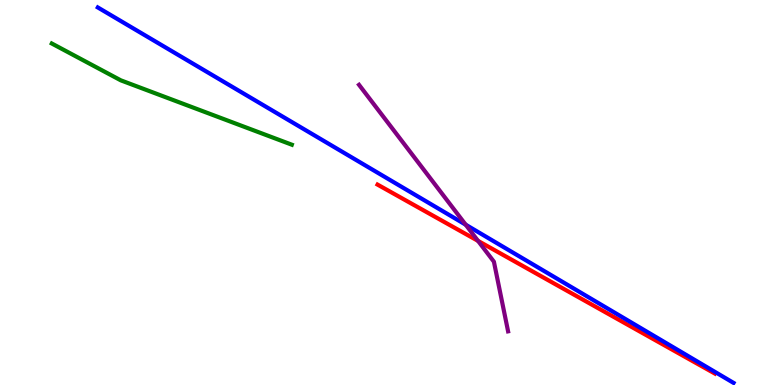[{'lines': ['blue', 'red'], 'intersections': []}, {'lines': ['green', 'red'], 'intersections': []}, {'lines': ['purple', 'red'], 'intersections': [{'x': 6.17, 'y': 3.74}]}, {'lines': ['blue', 'green'], 'intersections': []}, {'lines': ['blue', 'purple'], 'intersections': [{'x': 6.01, 'y': 4.16}]}, {'lines': ['green', 'purple'], 'intersections': []}]